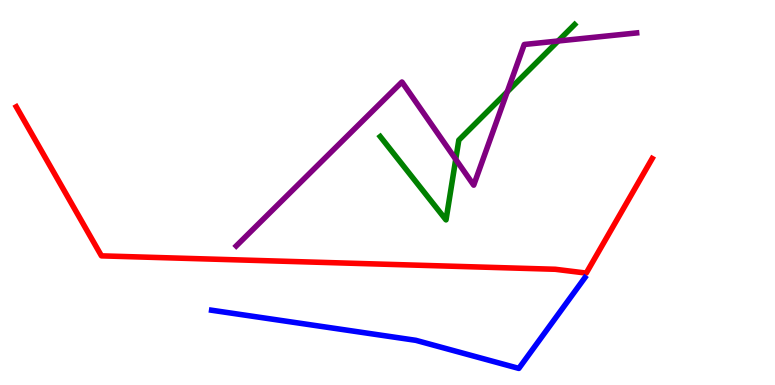[{'lines': ['blue', 'red'], 'intersections': []}, {'lines': ['green', 'red'], 'intersections': []}, {'lines': ['purple', 'red'], 'intersections': []}, {'lines': ['blue', 'green'], 'intersections': []}, {'lines': ['blue', 'purple'], 'intersections': []}, {'lines': ['green', 'purple'], 'intersections': [{'x': 5.88, 'y': 5.86}, {'x': 6.55, 'y': 7.62}, {'x': 7.2, 'y': 8.93}]}]